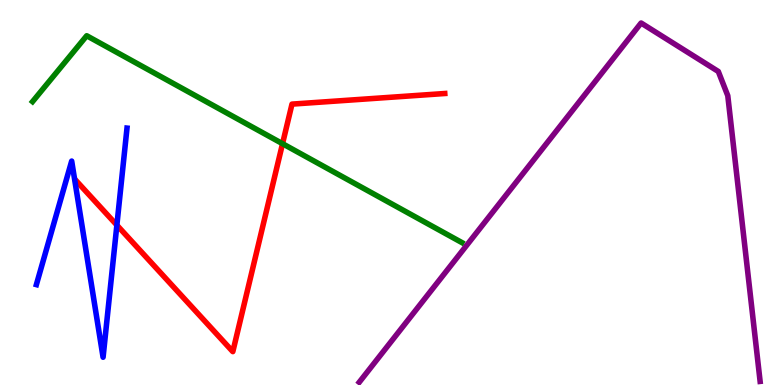[{'lines': ['blue', 'red'], 'intersections': [{'x': 1.51, 'y': 4.15}]}, {'lines': ['green', 'red'], 'intersections': [{'x': 3.65, 'y': 6.27}]}, {'lines': ['purple', 'red'], 'intersections': []}, {'lines': ['blue', 'green'], 'intersections': []}, {'lines': ['blue', 'purple'], 'intersections': []}, {'lines': ['green', 'purple'], 'intersections': []}]